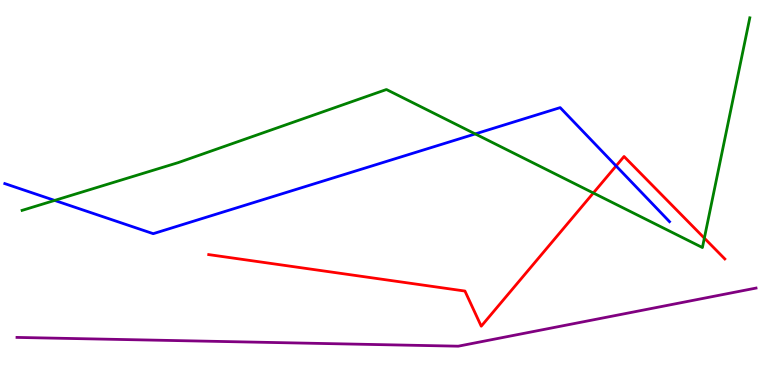[{'lines': ['blue', 'red'], 'intersections': [{'x': 7.95, 'y': 5.69}]}, {'lines': ['green', 'red'], 'intersections': [{'x': 7.66, 'y': 4.99}, {'x': 9.09, 'y': 3.81}]}, {'lines': ['purple', 'red'], 'intersections': []}, {'lines': ['blue', 'green'], 'intersections': [{'x': 0.705, 'y': 4.79}, {'x': 6.13, 'y': 6.52}]}, {'lines': ['blue', 'purple'], 'intersections': []}, {'lines': ['green', 'purple'], 'intersections': []}]